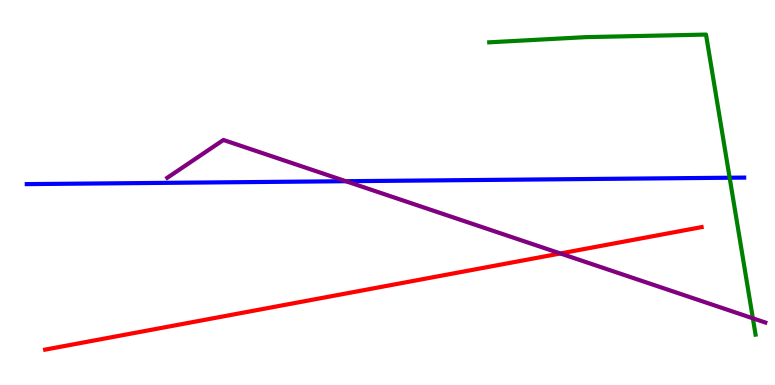[{'lines': ['blue', 'red'], 'intersections': []}, {'lines': ['green', 'red'], 'intersections': []}, {'lines': ['purple', 'red'], 'intersections': [{'x': 7.23, 'y': 3.42}]}, {'lines': ['blue', 'green'], 'intersections': [{'x': 9.41, 'y': 5.38}]}, {'lines': ['blue', 'purple'], 'intersections': [{'x': 4.46, 'y': 5.29}]}, {'lines': ['green', 'purple'], 'intersections': [{'x': 9.71, 'y': 1.73}]}]